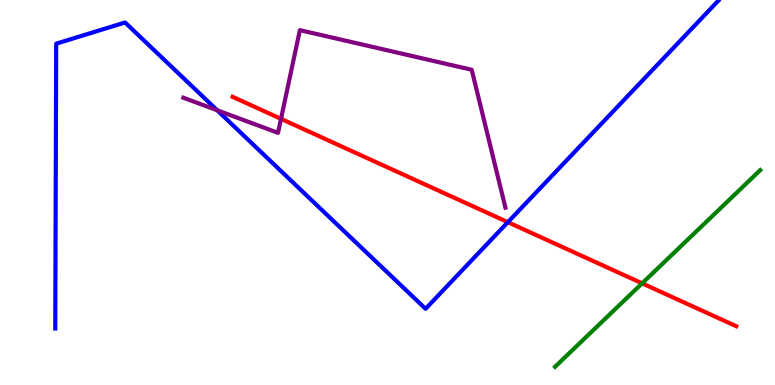[{'lines': ['blue', 'red'], 'intersections': [{'x': 6.55, 'y': 4.23}]}, {'lines': ['green', 'red'], 'intersections': [{'x': 8.29, 'y': 2.64}]}, {'lines': ['purple', 'red'], 'intersections': [{'x': 3.63, 'y': 6.91}]}, {'lines': ['blue', 'green'], 'intersections': []}, {'lines': ['blue', 'purple'], 'intersections': [{'x': 2.8, 'y': 7.14}]}, {'lines': ['green', 'purple'], 'intersections': []}]